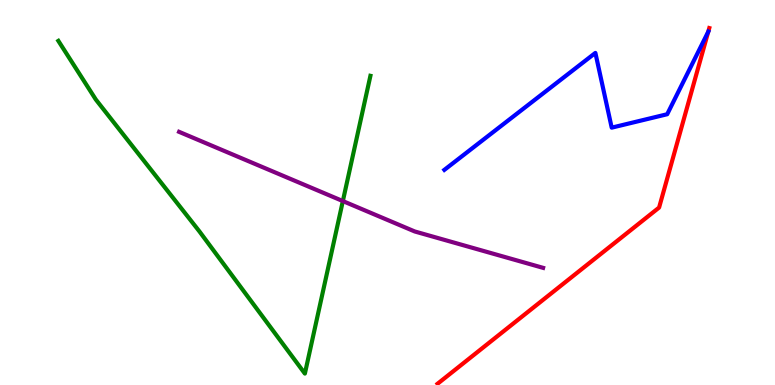[{'lines': ['blue', 'red'], 'intersections': [{'x': 9.14, 'y': 9.18}]}, {'lines': ['green', 'red'], 'intersections': []}, {'lines': ['purple', 'red'], 'intersections': []}, {'lines': ['blue', 'green'], 'intersections': []}, {'lines': ['blue', 'purple'], 'intersections': []}, {'lines': ['green', 'purple'], 'intersections': [{'x': 4.42, 'y': 4.78}]}]